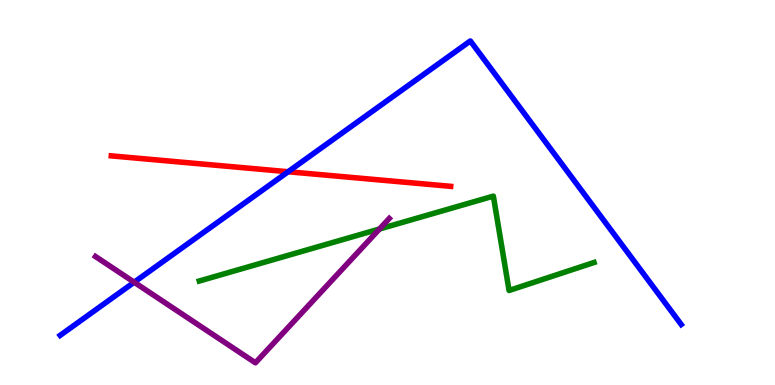[{'lines': ['blue', 'red'], 'intersections': [{'x': 3.72, 'y': 5.54}]}, {'lines': ['green', 'red'], 'intersections': []}, {'lines': ['purple', 'red'], 'intersections': []}, {'lines': ['blue', 'green'], 'intersections': []}, {'lines': ['blue', 'purple'], 'intersections': [{'x': 1.73, 'y': 2.67}]}, {'lines': ['green', 'purple'], 'intersections': [{'x': 4.9, 'y': 4.05}]}]